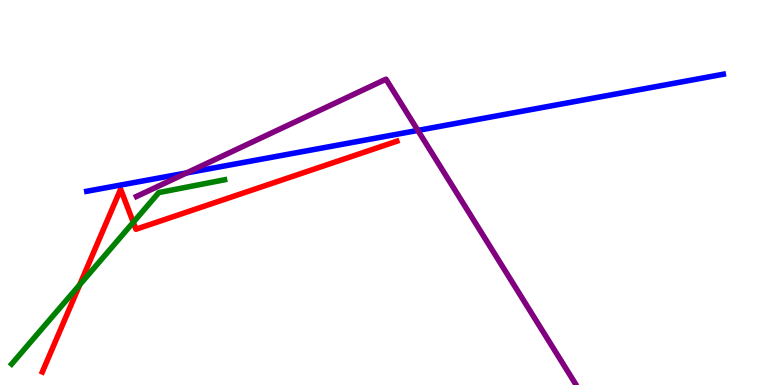[{'lines': ['blue', 'red'], 'intersections': []}, {'lines': ['green', 'red'], 'intersections': [{'x': 1.03, 'y': 2.6}, {'x': 1.72, 'y': 4.23}]}, {'lines': ['purple', 'red'], 'intersections': []}, {'lines': ['blue', 'green'], 'intersections': []}, {'lines': ['blue', 'purple'], 'intersections': [{'x': 2.41, 'y': 5.51}, {'x': 5.39, 'y': 6.61}]}, {'lines': ['green', 'purple'], 'intersections': []}]